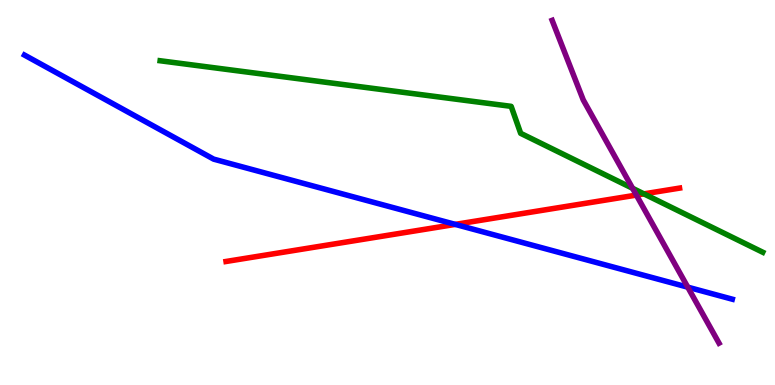[{'lines': ['blue', 'red'], 'intersections': [{'x': 5.87, 'y': 4.17}]}, {'lines': ['green', 'red'], 'intersections': [{'x': 8.31, 'y': 4.96}]}, {'lines': ['purple', 'red'], 'intersections': [{'x': 8.21, 'y': 4.93}]}, {'lines': ['blue', 'green'], 'intersections': []}, {'lines': ['blue', 'purple'], 'intersections': [{'x': 8.87, 'y': 2.54}]}, {'lines': ['green', 'purple'], 'intersections': [{'x': 8.16, 'y': 5.11}]}]